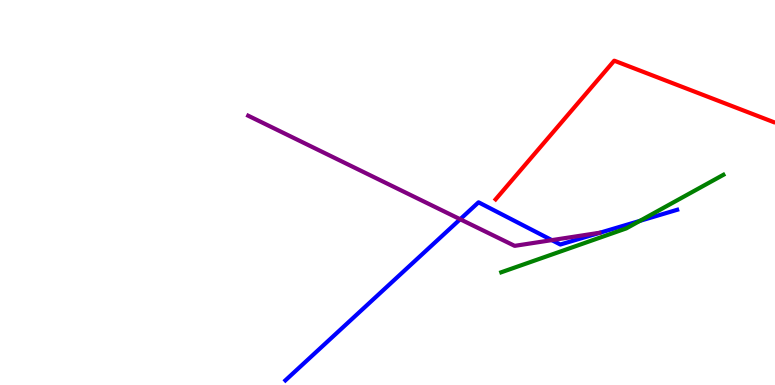[{'lines': ['blue', 'red'], 'intersections': []}, {'lines': ['green', 'red'], 'intersections': []}, {'lines': ['purple', 'red'], 'intersections': []}, {'lines': ['blue', 'green'], 'intersections': [{'x': 8.26, 'y': 4.26}]}, {'lines': ['blue', 'purple'], 'intersections': [{'x': 5.94, 'y': 4.31}, {'x': 7.12, 'y': 3.76}]}, {'lines': ['green', 'purple'], 'intersections': []}]